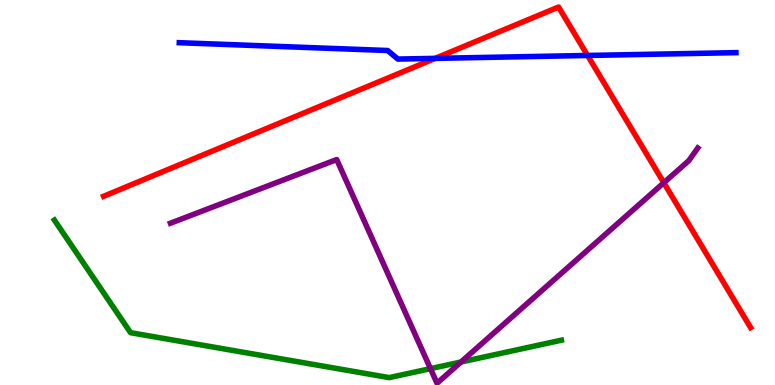[{'lines': ['blue', 'red'], 'intersections': [{'x': 5.62, 'y': 8.48}, {'x': 7.58, 'y': 8.56}]}, {'lines': ['green', 'red'], 'intersections': []}, {'lines': ['purple', 'red'], 'intersections': [{'x': 8.57, 'y': 5.25}]}, {'lines': ['blue', 'green'], 'intersections': []}, {'lines': ['blue', 'purple'], 'intersections': []}, {'lines': ['green', 'purple'], 'intersections': [{'x': 5.55, 'y': 0.425}, {'x': 5.95, 'y': 0.597}]}]